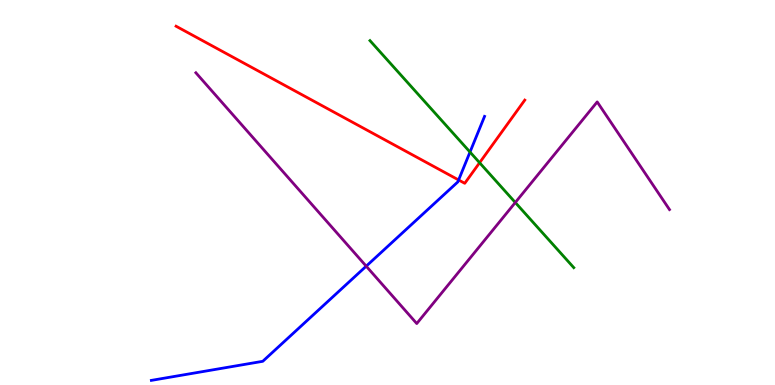[{'lines': ['blue', 'red'], 'intersections': [{'x': 5.92, 'y': 5.33}]}, {'lines': ['green', 'red'], 'intersections': [{'x': 6.19, 'y': 5.77}]}, {'lines': ['purple', 'red'], 'intersections': []}, {'lines': ['blue', 'green'], 'intersections': [{'x': 6.06, 'y': 6.05}]}, {'lines': ['blue', 'purple'], 'intersections': [{'x': 4.73, 'y': 3.09}]}, {'lines': ['green', 'purple'], 'intersections': [{'x': 6.65, 'y': 4.74}]}]